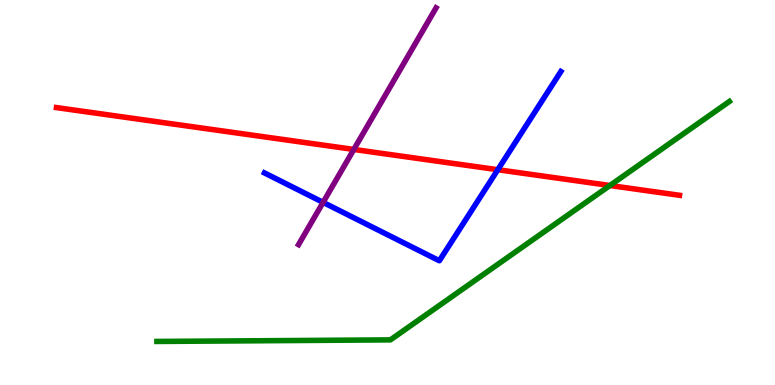[{'lines': ['blue', 'red'], 'intersections': [{'x': 6.42, 'y': 5.59}]}, {'lines': ['green', 'red'], 'intersections': [{'x': 7.87, 'y': 5.18}]}, {'lines': ['purple', 'red'], 'intersections': [{'x': 4.57, 'y': 6.12}]}, {'lines': ['blue', 'green'], 'intersections': []}, {'lines': ['blue', 'purple'], 'intersections': [{'x': 4.17, 'y': 4.74}]}, {'lines': ['green', 'purple'], 'intersections': []}]